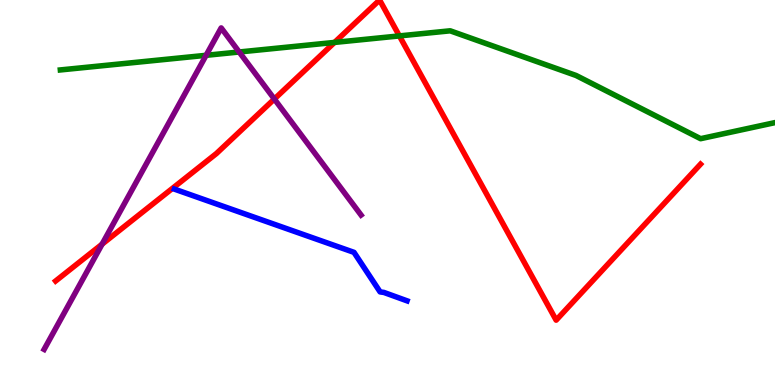[{'lines': ['blue', 'red'], 'intersections': []}, {'lines': ['green', 'red'], 'intersections': [{'x': 4.32, 'y': 8.9}, {'x': 5.15, 'y': 9.07}]}, {'lines': ['purple', 'red'], 'intersections': [{'x': 1.32, 'y': 3.66}, {'x': 3.54, 'y': 7.43}]}, {'lines': ['blue', 'green'], 'intersections': []}, {'lines': ['blue', 'purple'], 'intersections': []}, {'lines': ['green', 'purple'], 'intersections': [{'x': 2.66, 'y': 8.56}, {'x': 3.09, 'y': 8.65}]}]